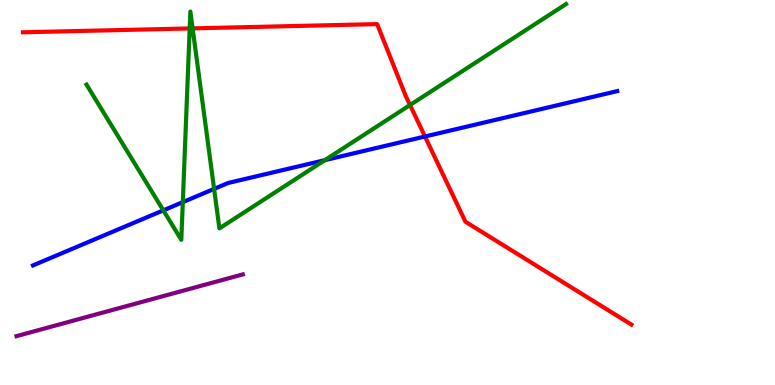[{'lines': ['blue', 'red'], 'intersections': [{'x': 5.48, 'y': 6.45}]}, {'lines': ['green', 'red'], 'intersections': [{'x': 2.45, 'y': 9.26}, {'x': 2.49, 'y': 9.26}, {'x': 5.29, 'y': 7.27}]}, {'lines': ['purple', 'red'], 'intersections': []}, {'lines': ['blue', 'green'], 'intersections': [{'x': 2.11, 'y': 4.54}, {'x': 2.36, 'y': 4.75}, {'x': 2.76, 'y': 5.09}, {'x': 4.19, 'y': 5.84}]}, {'lines': ['blue', 'purple'], 'intersections': []}, {'lines': ['green', 'purple'], 'intersections': []}]